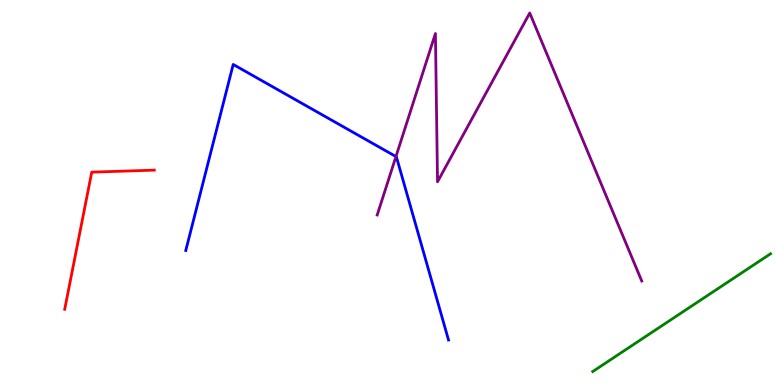[{'lines': ['blue', 'red'], 'intersections': []}, {'lines': ['green', 'red'], 'intersections': []}, {'lines': ['purple', 'red'], 'intersections': []}, {'lines': ['blue', 'green'], 'intersections': []}, {'lines': ['blue', 'purple'], 'intersections': [{'x': 5.11, 'y': 5.93}]}, {'lines': ['green', 'purple'], 'intersections': []}]